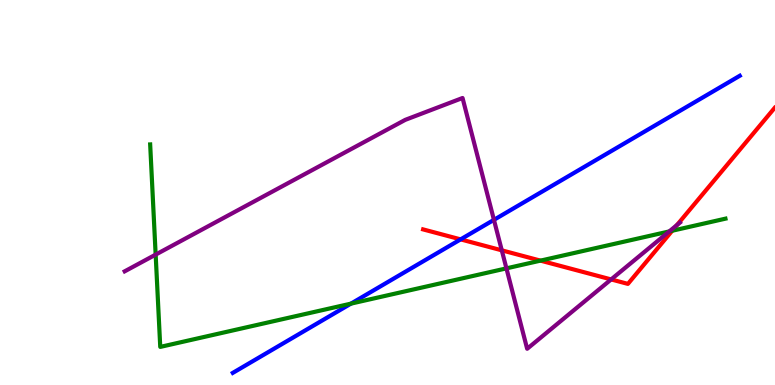[{'lines': ['blue', 'red'], 'intersections': [{'x': 5.94, 'y': 3.78}]}, {'lines': ['green', 'red'], 'intersections': [{'x': 6.97, 'y': 3.23}, {'x': 8.67, 'y': 4.01}]}, {'lines': ['purple', 'red'], 'intersections': [{'x': 6.47, 'y': 3.5}, {'x': 7.89, 'y': 2.74}, {'x': 8.73, 'y': 4.15}]}, {'lines': ['blue', 'green'], 'intersections': [{'x': 4.53, 'y': 2.11}]}, {'lines': ['blue', 'purple'], 'intersections': [{'x': 6.37, 'y': 4.29}]}, {'lines': ['green', 'purple'], 'intersections': [{'x': 2.01, 'y': 3.39}, {'x': 6.53, 'y': 3.03}, {'x': 8.64, 'y': 3.99}]}]